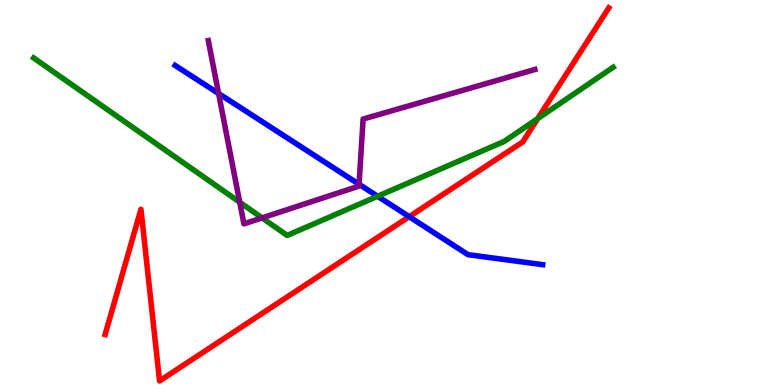[{'lines': ['blue', 'red'], 'intersections': [{'x': 5.28, 'y': 4.37}]}, {'lines': ['green', 'red'], 'intersections': [{'x': 6.94, 'y': 6.92}]}, {'lines': ['purple', 'red'], 'intersections': []}, {'lines': ['blue', 'green'], 'intersections': [{'x': 4.87, 'y': 4.9}]}, {'lines': ['blue', 'purple'], 'intersections': [{'x': 2.82, 'y': 7.57}, {'x': 4.63, 'y': 5.21}]}, {'lines': ['green', 'purple'], 'intersections': [{'x': 3.09, 'y': 4.75}, {'x': 3.38, 'y': 4.34}]}]